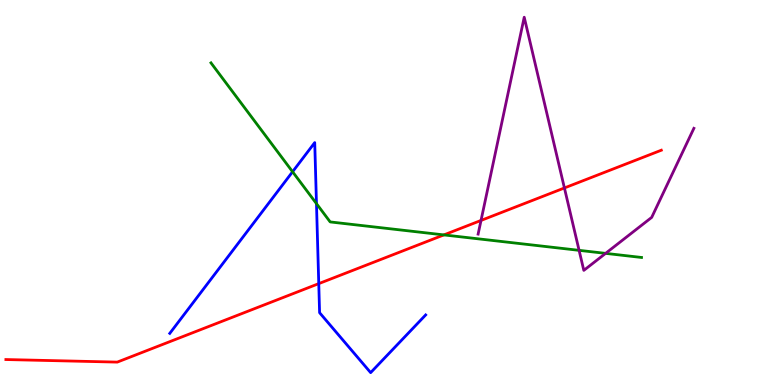[{'lines': ['blue', 'red'], 'intersections': [{'x': 4.11, 'y': 2.63}]}, {'lines': ['green', 'red'], 'intersections': [{'x': 5.73, 'y': 3.9}]}, {'lines': ['purple', 'red'], 'intersections': [{'x': 6.21, 'y': 4.27}, {'x': 7.28, 'y': 5.12}]}, {'lines': ['blue', 'green'], 'intersections': [{'x': 3.78, 'y': 5.54}, {'x': 4.08, 'y': 4.71}]}, {'lines': ['blue', 'purple'], 'intersections': []}, {'lines': ['green', 'purple'], 'intersections': [{'x': 7.47, 'y': 3.5}, {'x': 7.81, 'y': 3.42}]}]